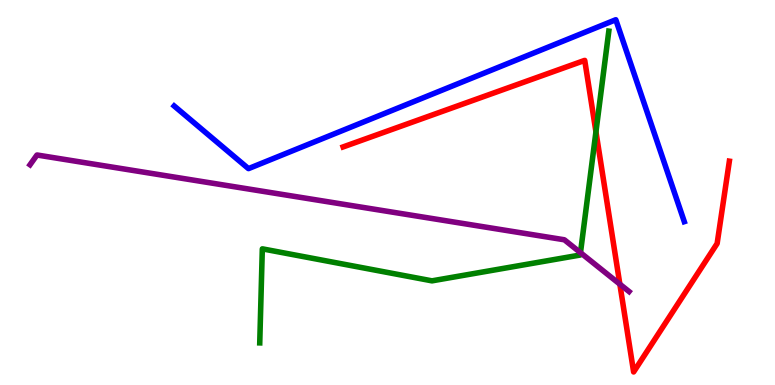[{'lines': ['blue', 'red'], 'intersections': []}, {'lines': ['green', 'red'], 'intersections': [{'x': 7.69, 'y': 6.58}]}, {'lines': ['purple', 'red'], 'intersections': [{'x': 8.0, 'y': 2.62}]}, {'lines': ['blue', 'green'], 'intersections': []}, {'lines': ['blue', 'purple'], 'intersections': []}, {'lines': ['green', 'purple'], 'intersections': [{'x': 7.49, 'y': 3.44}]}]